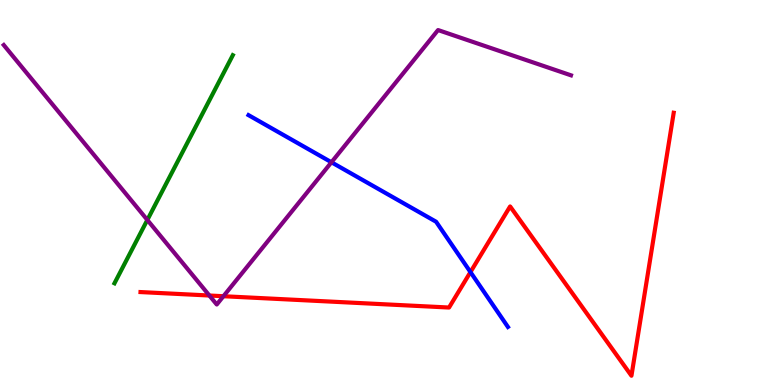[{'lines': ['blue', 'red'], 'intersections': [{'x': 6.07, 'y': 2.93}]}, {'lines': ['green', 'red'], 'intersections': []}, {'lines': ['purple', 'red'], 'intersections': [{'x': 2.7, 'y': 2.32}, {'x': 2.88, 'y': 2.31}]}, {'lines': ['blue', 'green'], 'intersections': []}, {'lines': ['blue', 'purple'], 'intersections': [{'x': 4.28, 'y': 5.79}]}, {'lines': ['green', 'purple'], 'intersections': [{'x': 1.9, 'y': 4.29}]}]